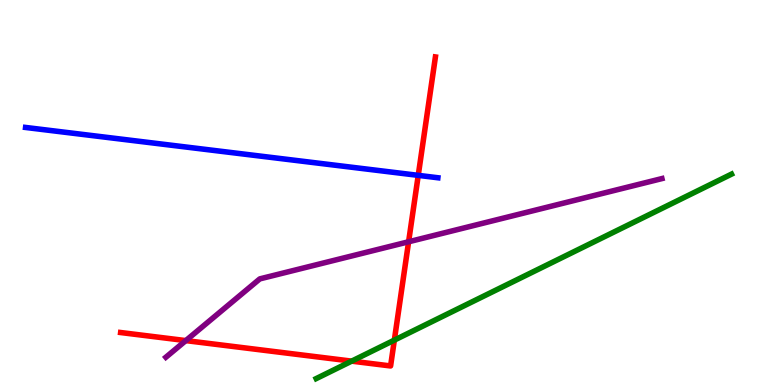[{'lines': ['blue', 'red'], 'intersections': [{'x': 5.4, 'y': 5.45}]}, {'lines': ['green', 'red'], 'intersections': [{'x': 4.54, 'y': 0.62}, {'x': 5.09, 'y': 1.17}]}, {'lines': ['purple', 'red'], 'intersections': [{'x': 2.4, 'y': 1.15}, {'x': 5.27, 'y': 3.72}]}, {'lines': ['blue', 'green'], 'intersections': []}, {'lines': ['blue', 'purple'], 'intersections': []}, {'lines': ['green', 'purple'], 'intersections': []}]